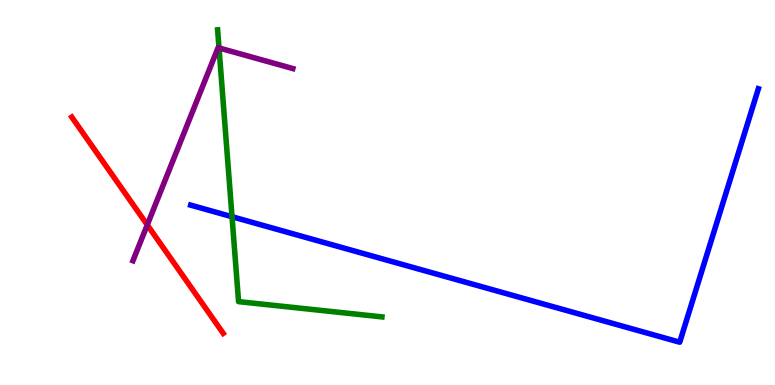[{'lines': ['blue', 'red'], 'intersections': []}, {'lines': ['green', 'red'], 'intersections': []}, {'lines': ['purple', 'red'], 'intersections': [{'x': 1.9, 'y': 4.16}]}, {'lines': ['blue', 'green'], 'intersections': [{'x': 2.99, 'y': 4.37}]}, {'lines': ['blue', 'purple'], 'intersections': []}, {'lines': ['green', 'purple'], 'intersections': [{'x': 2.83, 'y': 8.75}]}]